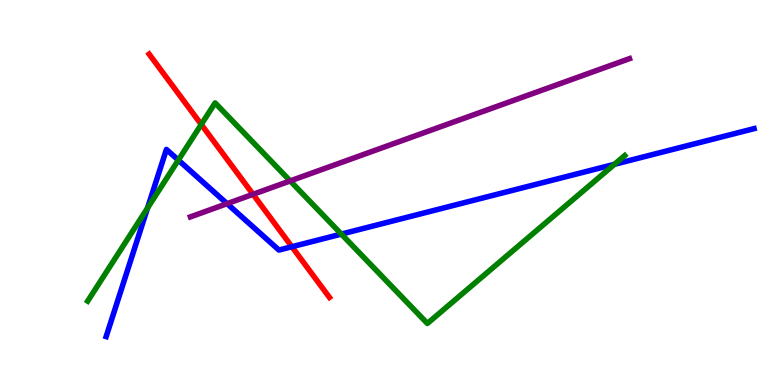[{'lines': ['blue', 'red'], 'intersections': [{'x': 3.77, 'y': 3.59}]}, {'lines': ['green', 'red'], 'intersections': [{'x': 2.6, 'y': 6.77}]}, {'lines': ['purple', 'red'], 'intersections': [{'x': 3.26, 'y': 4.95}]}, {'lines': ['blue', 'green'], 'intersections': [{'x': 1.9, 'y': 4.6}, {'x': 2.3, 'y': 5.84}, {'x': 4.4, 'y': 3.92}, {'x': 7.93, 'y': 5.73}]}, {'lines': ['blue', 'purple'], 'intersections': [{'x': 2.93, 'y': 4.71}]}, {'lines': ['green', 'purple'], 'intersections': [{'x': 3.74, 'y': 5.3}]}]